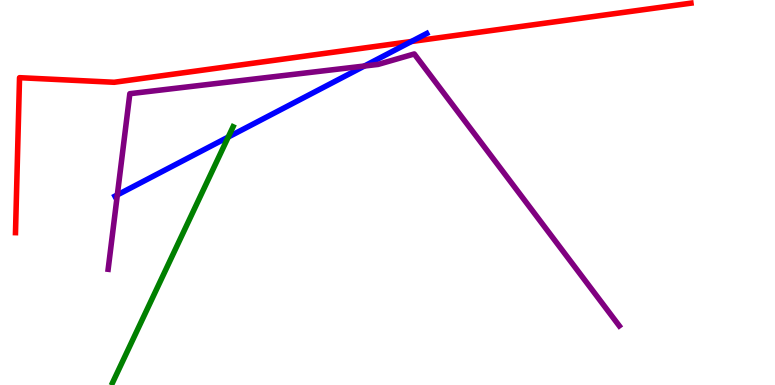[{'lines': ['blue', 'red'], 'intersections': [{'x': 5.31, 'y': 8.92}]}, {'lines': ['green', 'red'], 'intersections': []}, {'lines': ['purple', 'red'], 'intersections': []}, {'lines': ['blue', 'green'], 'intersections': [{'x': 2.94, 'y': 6.44}]}, {'lines': ['blue', 'purple'], 'intersections': [{'x': 1.51, 'y': 4.94}, {'x': 4.7, 'y': 8.29}]}, {'lines': ['green', 'purple'], 'intersections': []}]